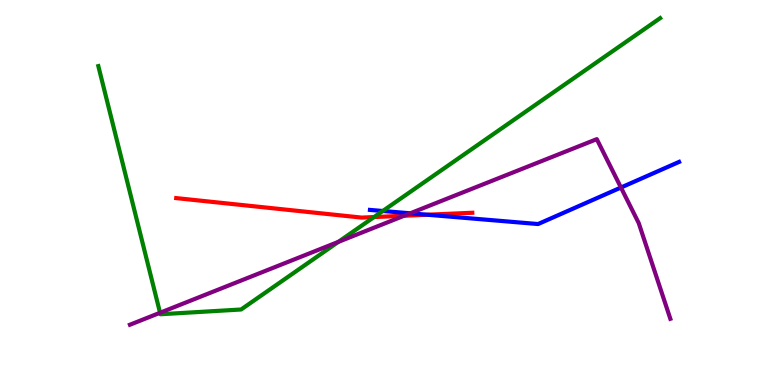[{'lines': ['blue', 'red'], 'intersections': [{'x': 5.51, 'y': 4.42}]}, {'lines': ['green', 'red'], 'intersections': [{'x': 4.83, 'y': 4.36}]}, {'lines': ['purple', 'red'], 'intersections': [{'x': 5.21, 'y': 4.4}]}, {'lines': ['blue', 'green'], 'intersections': [{'x': 4.94, 'y': 4.52}]}, {'lines': ['blue', 'purple'], 'intersections': [{'x': 5.29, 'y': 4.46}, {'x': 8.01, 'y': 5.13}]}, {'lines': ['green', 'purple'], 'intersections': [{'x': 2.07, 'y': 1.88}, {'x': 4.37, 'y': 3.72}]}]